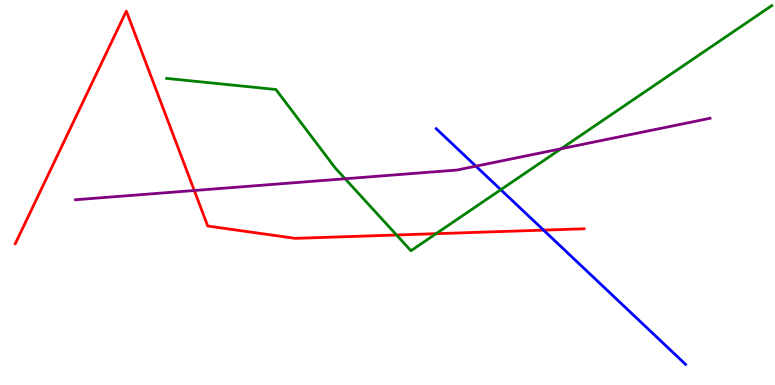[{'lines': ['blue', 'red'], 'intersections': [{'x': 7.01, 'y': 4.02}]}, {'lines': ['green', 'red'], 'intersections': [{'x': 5.12, 'y': 3.9}, {'x': 5.63, 'y': 3.93}]}, {'lines': ['purple', 'red'], 'intersections': [{'x': 2.51, 'y': 5.05}]}, {'lines': ['blue', 'green'], 'intersections': [{'x': 6.46, 'y': 5.07}]}, {'lines': ['blue', 'purple'], 'intersections': [{'x': 6.14, 'y': 5.68}]}, {'lines': ['green', 'purple'], 'intersections': [{'x': 4.45, 'y': 5.36}, {'x': 7.24, 'y': 6.14}]}]